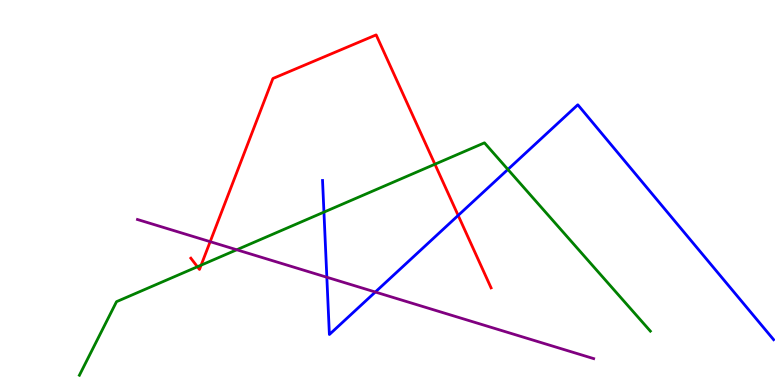[{'lines': ['blue', 'red'], 'intersections': [{'x': 5.91, 'y': 4.4}]}, {'lines': ['green', 'red'], 'intersections': [{'x': 2.55, 'y': 3.07}, {'x': 2.6, 'y': 3.11}, {'x': 5.61, 'y': 5.73}]}, {'lines': ['purple', 'red'], 'intersections': [{'x': 2.71, 'y': 3.72}]}, {'lines': ['blue', 'green'], 'intersections': [{'x': 4.18, 'y': 4.49}, {'x': 6.55, 'y': 5.6}]}, {'lines': ['blue', 'purple'], 'intersections': [{'x': 4.22, 'y': 2.8}, {'x': 4.84, 'y': 2.41}]}, {'lines': ['green', 'purple'], 'intersections': [{'x': 3.05, 'y': 3.51}]}]